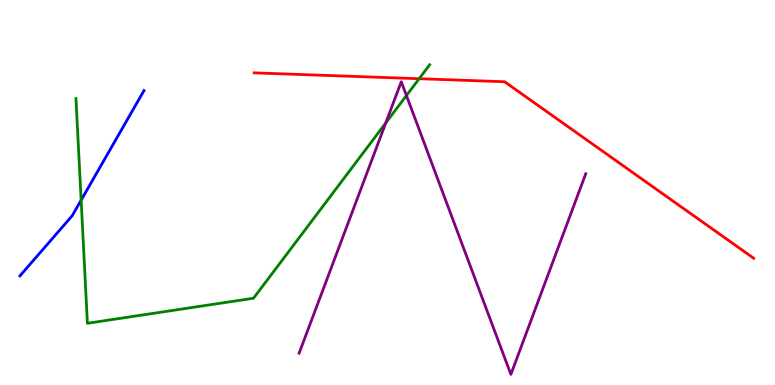[{'lines': ['blue', 'red'], 'intersections': []}, {'lines': ['green', 'red'], 'intersections': [{'x': 5.41, 'y': 7.96}]}, {'lines': ['purple', 'red'], 'intersections': []}, {'lines': ['blue', 'green'], 'intersections': [{'x': 1.05, 'y': 4.8}]}, {'lines': ['blue', 'purple'], 'intersections': []}, {'lines': ['green', 'purple'], 'intersections': [{'x': 4.98, 'y': 6.81}, {'x': 5.24, 'y': 7.52}]}]